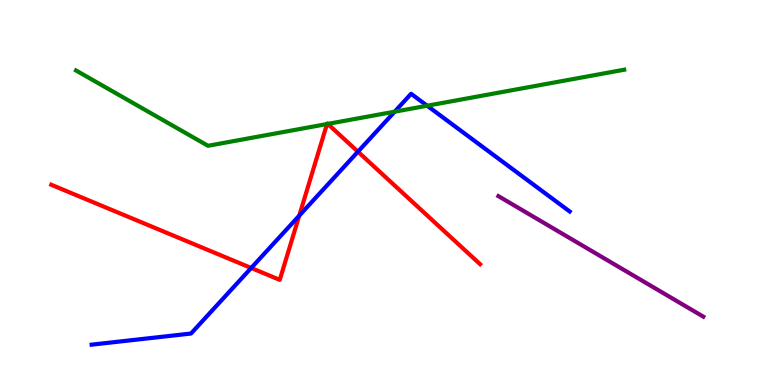[{'lines': ['blue', 'red'], 'intersections': [{'x': 3.24, 'y': 3.04}, {'x': 3.86, 'y': 4.4}, {'x': 4.62, 'y': 6.06}]}, {'lines': ['green', 'red'], 'intersections': [{'x': 4.22, 'y': 6.78}, {'x': 4.23, 'y': 6.78}]}, {'lines': ['purple', 'red'], 'intersections': []}, {'lines': ['blue', 'green'], 'intersections': [{'x': 5.09, 'y': 7.1}, {'x': 5.51, 'y': 7.25}]}, {'lines': ['blue', 'purple'], 'intersections': []}, {'lines': ['green', 'purple'], 'intersections': []}]